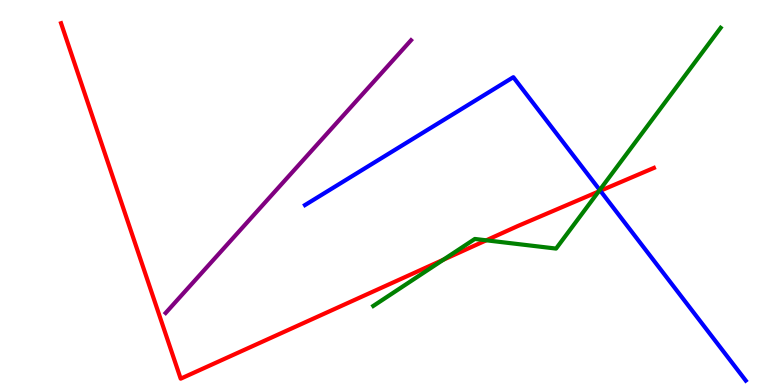[{'lines': ['blue', 'red'], 'intersections': [{'x': 7.75, 'y': 5.04}]}, {'lines': ['green', 'red'], 'intersections': [{'x': 5.72, 'y': 3.25}, {'x': 6.27, 'y': 3.76}, {'x': 7.72, 'y': 5.03}]}, {'lines': ['purple', 'red'], 'intersections': []}, {'lines': ['blue', 'green'], 'intersections': [{'x': 7.74, 'y': 5.07}]}, {'lines': ['blue', 'purple'], 'intersections': []}, {'lines': ['green', 'purple'], 'intersections': []}]